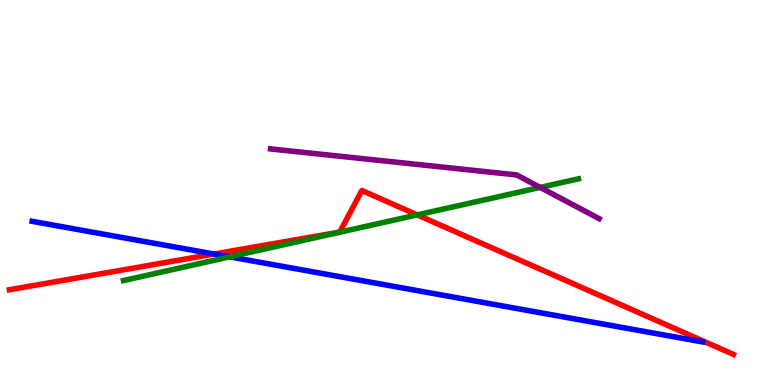[{'lines': ['blue', 'red'], 'intersections': [{'x': 2.76, 'y': 3.4}]}, {'lines': ['green', 'red'], 'intersections': [{'x': 5.38, 'y': 4.42}]}, {'lines': ['purple', 'red'], 'intersections': []}, {'lines': ['blue', 'green'], 'intersections': [{'x': 2.96, 'y': 3.33}]}, {'lines': ['blue', 'purple'], 'intersections': []}, {'lines': ['green', 'purple'], 'intersections': [{'x': 6.97, 'y': 5.13}]}]